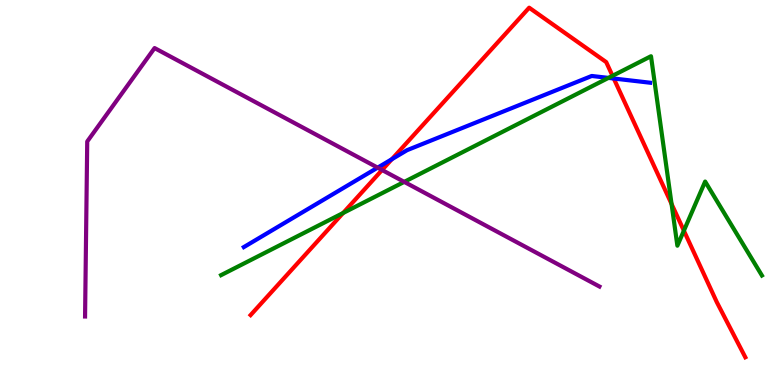[{'lines': ['blue', 'red'], 'intersections': [{'x': 5.06, 'y': 5.87}, {'x': 7.92, 'y': 7.96}]}, {'lines': ['green', 'red'], 'intersections': [{'x': 4.43, 'y': 4.47}, {'x': 7.9, 'y': 8.03}, {'x': 8.67, 'y': 4.7}, {'x': 8.82, 'y': 4.01}]}, {'lines': ['purple', 'red'], 'intersections': [{'x': 4.93, 'y': 5.58}]}, {'lines': ['blue', 'green'], 'intersections': [{'x': 7.85, 'y': 7.98}]}, {'lines': ['blue', 'purple'], 'intersections': [{'x': 4.87, 'y': 5.65}]}, {'lines': ['green', 'purple'], 'intersections': [{'x': 5.22, 'y': 5.28}]}]